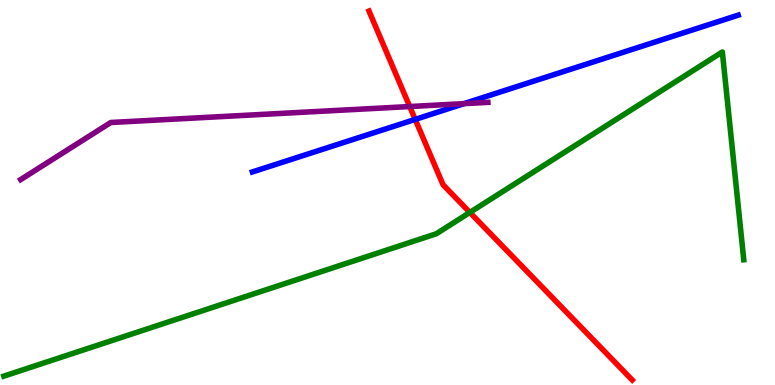[{'lines': ['blue', 'red'], 'intersections': [{'x': 5.36, 'y': 6.9}]}, {'lines': ['green', 'red'], 'intersections': [{'x': 6.06, 'y': 4.48}]}, {'lines': ['purple', 'red'], 'intersections': [{'x': 5.29, 'y': 7.23}]}, {'lines': ['blue', 'green'], 'intersections': []}, {'lines': ['blue', 'purple'], 'intersections': [{'x': 5.99, 'y': 7.31}]}, {'lines': ['green', 'purple'], 'intersections': []}]